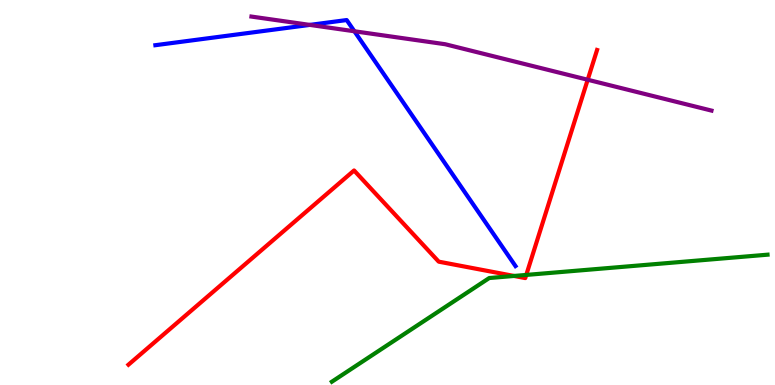[{'lines': ['blue', 'red'], 'intersections': []}, {'lines': ['green', 'red'], 'intersections': [{'x': 6.63, 'y': 2.83}, {'x': 6.79, 'y': 2.86}]}, {'lines': ['purple', 'red'], 'intersections': [{'x': 7.58, 'y': 7.93}]}, {'lines': ['blue', 'green'], 'intersections': []}, {'lines': ['blue', 'purple'], 'intersections': [{'x': 4.0, 'y': 9.35}, {'x': 4.57, 'y': 9.19}]}, {'lines': ['green', 'purple'], 'intersections': []}]